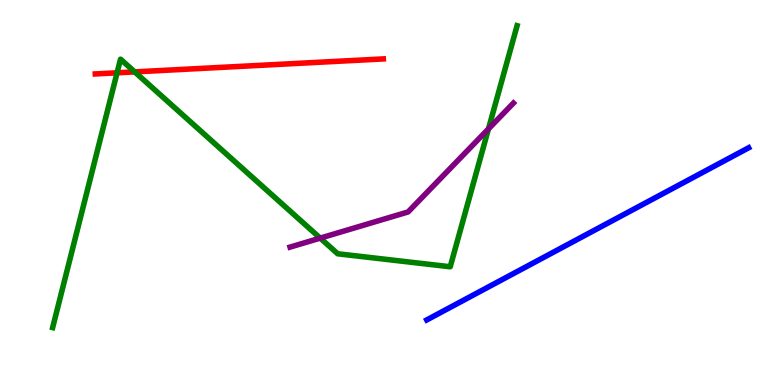[{'lines': ['blue', 'red'], 'intersections': []}, {'lines': ['green', 'red'], 'intersections': [{'x': 1.51, 'y': 8.11}, {'x': 1.74, 'y': 8.13}]}, {'lines': ['purple', 'red'], 'intersections': []}, {'lines': ['blue', 'green'], 'intersections': []}, {'lines': ['blue', 'purple'], 'intersections': []}, {'lines': ['green', 'purple'], 'intersections': [{'x': 4.13, 'y': 3.82}, {'x': 6.3, 'y': 6.65}]}]